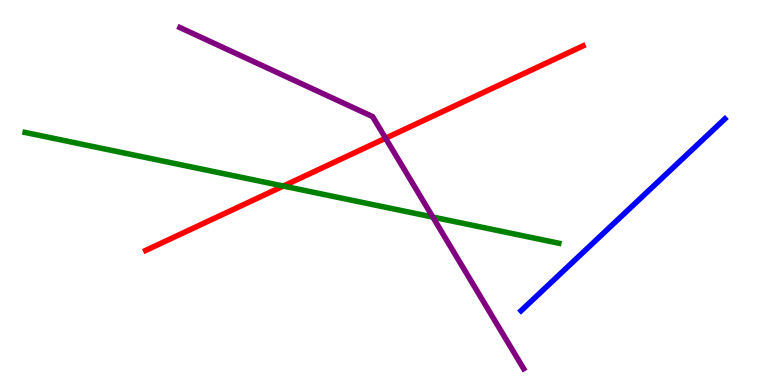[{'lines': ['blue', 'red'], 'intersections': []}, {'lines': ['green', 'red'], 'intersections': [{'x': 3.66, 'y': 5.17}]}, {'lines': ['purple', 'red'], 'intersections': [{'x': 4.98, 'y': 6.41}]}, {'lines': ['blue', 'green'], 'intersections': []}, {'lines': ['blue', 'purple'], 'intersections': []}, {'lines': ['green', 'purple'], 'intersections': [{'x': 5.58, 'y': 4.36}]}]